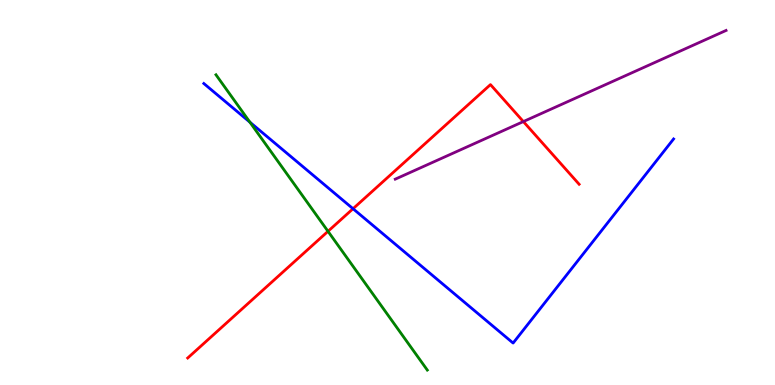[{'lines': ['blue', 'red'], 'intersections': [{'x': 4.56, 'y': 4.58}]}, {'lines': ['green', 'red'], 'intersections': [{'x': 4.23, 'y': 3.99}]}, {'lines': ['purple', 'red'], 'intersections': [{'x': 6.75, 'y': 6.84}]}, {'lines': ['blue', 'green'], 'intersections': [{'x': 3.22, 'y': 6.83}]}, {'lines': ['blue', 'purple'], 'intersections': []}, {'lines': ['green', 'purple'], 'intersections': []}]